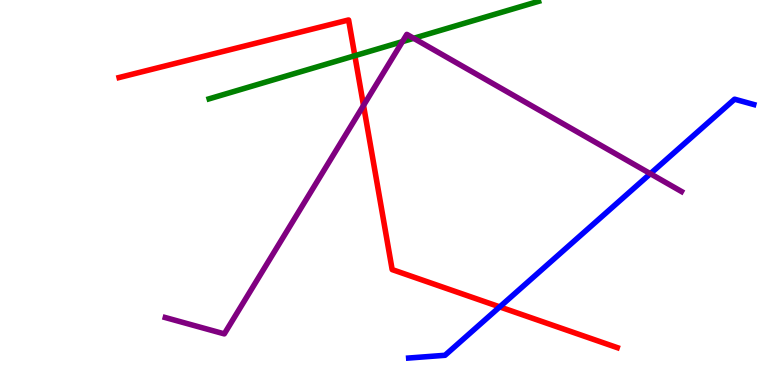[{'lines': ['blue', 'red'], 'intersections': [{'x': 6.45, 'y': 2.03}]}, {'lines': ['green', 'red'], 'intersections': [{'x': 4.58, 'y': 8.55}]}, {'lines': ['purple', 'red'], 'intersections': [{'x': 4.69, 'y': 7.26}]}, {'lines': ['blue', 'green'], 'intersections': []}, {'lines': ['blue', 'purple'], 'intersections': [{'x': 8.39, 'y': 5.49}]}, {'lines': ['green', 'purple'], 'intersections': [{'x': 5.19, 'y': 8.92}, {'x': 5.34, 'y': 9.01}]}]